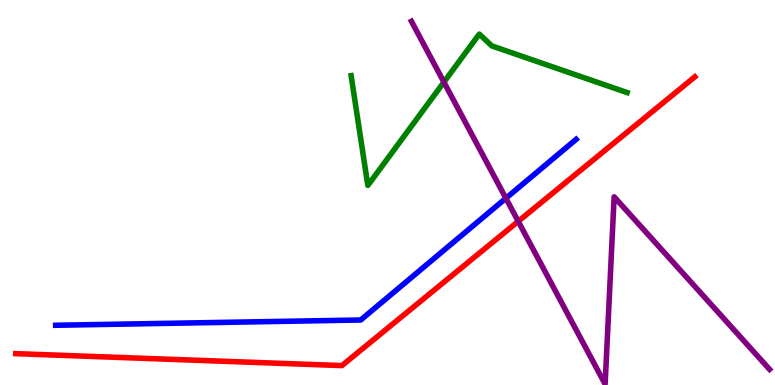[{'lines': ['blue', 'red'], 'intersections': []}, {'lines': ['green', 'red'], 'intersections': []}, {'lines': ['purple', 'red'], 'intersections': [{'x': 6.69, 'y': 4.25}]}, {'lines': ['blue', 'green'], 'intersections': []}, {'lines': ['blue', 'purple'], 'intersections': [{'x': 6.53, 'y': 4.85}]}, {'lines': ['green', 'purple'], 'intersections': [{'x': 5.73, 'y': 7.87}]}]